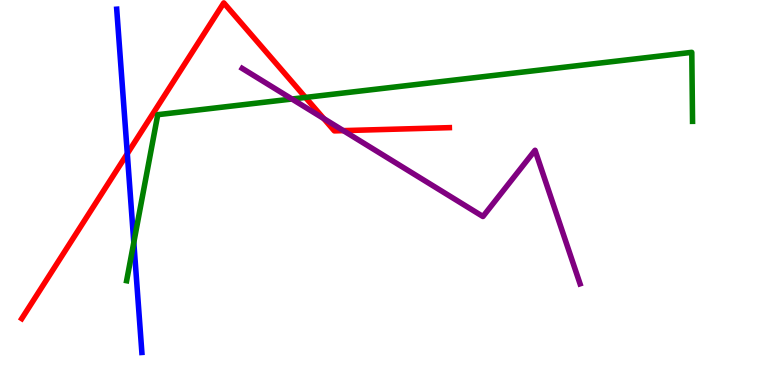[{'lines': ['blue', 'red'], 'intersections': [{'x': 1.64, 'y': 6.01}]}, {'lines': ['green', 'red'], 'intersections': [{'x': 3.94, 'y': 7.47}]}, {'lines': ['purple', 'red'], 'intersections': [{'x': 4.18, 'y': 6.92}, {'x': 4.43, 'y': 6.61}]}, {'lines': ['blue', 'green'], 'intersections': [{'x': 1.73, 'y': 3.7}]}, {'lines': ['blue', 'purple'], 'intersections': []}, {'lines': ['green', 'purple'], 'intersections': [{'x': 3.77, 'y': 7.43}]}]